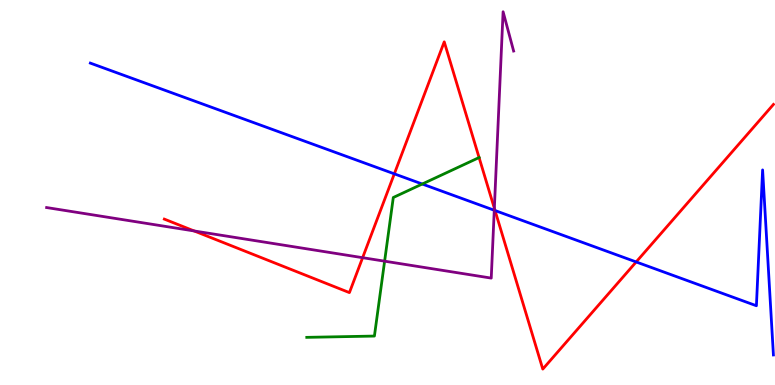[{'lines': ['blue', 'red'], 'intersections': [{'x': 5.09, 'y': 5.48}, {'x': 6.39, 'y': 4.53}, {'x': 8.21, 'y': 3.2}]}, {'lines': ['green', 'red'], 'intersections': [{'x': 6.18, 'y': 5.91}]}, {'lines': ['purple', 'red'], 'intersections': [{'x': 2.51, 'y': 4.0}, {'x': 4.68, 'y': 3.31}, {'x': 6.38, 'y': 4.59}]}, {'lines': ['blue', 'green'], 'intersections': [{'x': 5.45, 'y': 5.22}]}, {'lines': ['blue', 'purple'], 'intersections': [{'x': 6.38, 'y': 4.54}]}, {'lines': ['green', 'purple'], 'intersections': [{'x': 4.96, 'y': 3.22}]}]